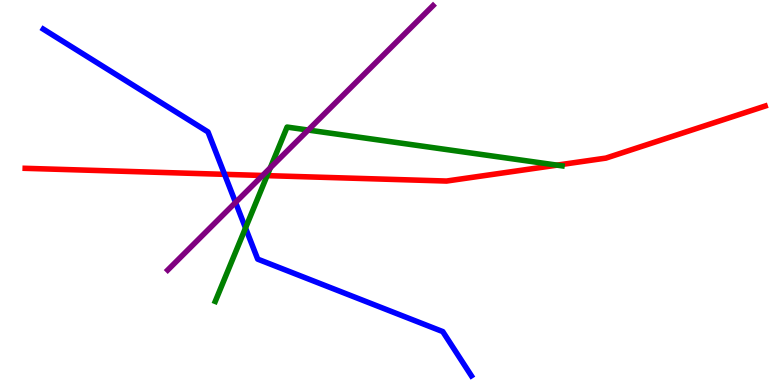[{'lines': ['blue', 'red'], 'intersections': [{'x': 2.9, 'y': 5.47}]}, {'lines': ['green', 'red'], 'intersections': [{'x': 3.45, 'y': 5.44}, {'x': 7.19, 'y': 5.71}]}, {'lines': ['purple', 'red'], 'intersections': [{'x': 3.39, 'y': 5.44}]}, {'lines': ['blue', 'green'], 'intersections': [{'x': 3.17, 'y': 4.08}]}, {'lines': ['blue', 'purple'], 'intersections': [{'x': 3.04, 'y': 4.74}]}, {'lines': ['green', 'purple'], 'intersections': [{'x': 3.49, 'y': 5.64}, {'x': 3.98, 'y': 6.62}]}]